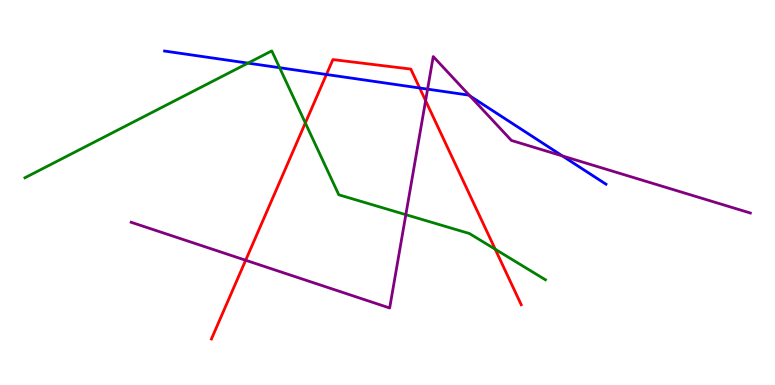[{'lines': ['blue', 'red'], 'intersections': [{'x': 4.21, 'y': 8.07}, {'x': 5.41, 'y': 7.71}]}, {'lines': ['green', 'red'], 'intersections': [{'x': 3.94, 'y': 6.81}, {'x': 6.39, 'y': 3.53}]}, {'lines': ['purple', 'red'], 'intersections': [{'x': 3.17, 'y': 3.24}, {'x': 5.49, 'y': 7.39}]}, {'lines': ['blue', 'green'], 'intersections': [{'x': 3.2, 'y': 8.36}, {'x': 3.61, 'y': 8.24}]}, {'lines': ['blue', 'purple'], 'intersections': [{'x': 5.52, 'y': 7.68}, {'x': 6.06, 'y': 7.51}, {'x': 7.26, 'y': 5.95}]}, {'lines': ['green', 'purple'], 'intersections': [{'x': 5.24, 'y': 4.42}]}]